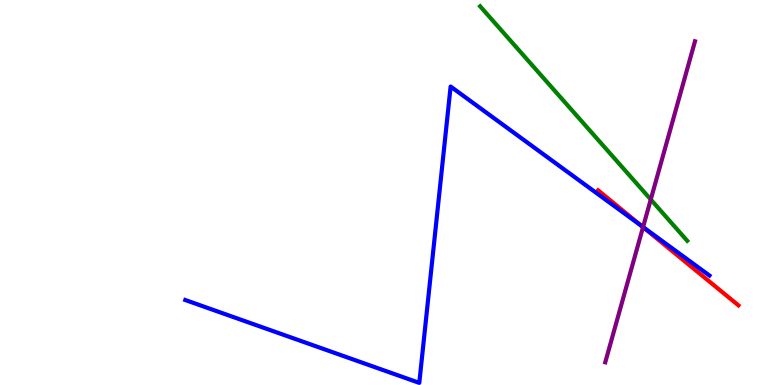[{'lines': ['blue', 'red'], 'intersections': [{'x': 8.28, 'y': 4.13}]}, {'lines': ['green', 'red'], 'intersections': []}, {'lines': ['purple', 'red'], 'intersections': [{'x': 8.3, 'y': 4.1}]}, {'lines': ['blue', 'green'], 'intersections': []}, {'lines': ['blue', 'purple'], 'intersections': [{'x': 8.3, 'y': 4.1}]}, {'lines': ['green', 'purple'], 'intersections': [{'x': 8.4, 'y': 4.82}]}]